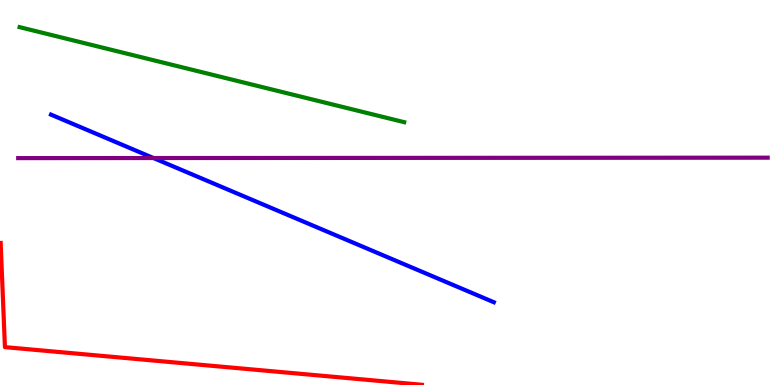[{'lines': ['blue', 'red'], 'intersections': []}, {'lines': ['green', 'red'], 'intersections': []}, {'lines': ['purple', 'red'], 'intersections': []}, {'lines': ['blue', 'green'], 'intersections': []}, {'lines': ['blue', 'purple'], 'intersections': [{'x': 1.98, 'y': 5.9}]}, {'lines': ['green', 'purple'], 'intersections': []}]